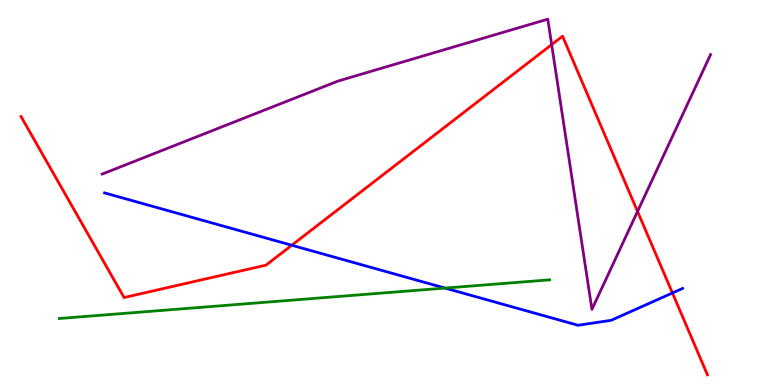[{'lines': ['blue', 'red'], 'intersections': [{'x': 3.76, 'y': 3.63}, {'x': 8.68, 'y': 2.39}]}, {'lines': ['green', 'red'], 'intersections': []}, {'lines': ['purple', 'red'], 'intersections': [{'x': 7.12, 'y': 8.84}, {'x': 8.23, 'y': 4.51}]}, {'lines': ['blue', 'green'], 'intersections': [{'x': 5.74, 'y': 2.52}]}, {'lines': ['blue', 'purple'], 'intersections': []}, {'lines': ['green', 'purple'], 'intersections': []}]